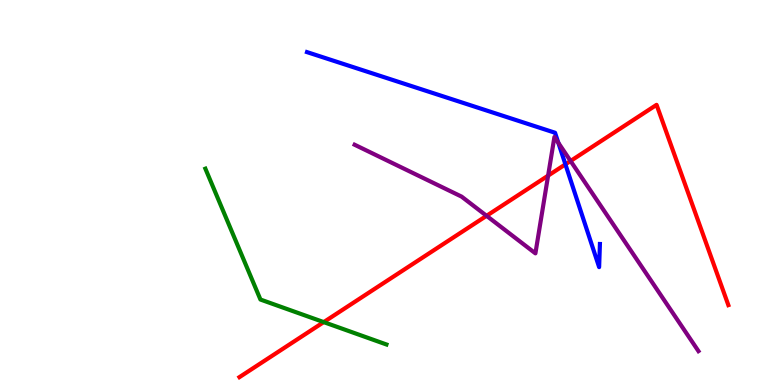[{'lines': ['blue', 'red'], 'intersections': [{'x': 7.3, 'y': 5.73}]}, {'lines': ['green', 'red'], 'intersections': [{'x': 4.18, 'y': 1.63}]}, {'lines': ['purple', 'red'], 'intersections': [{'x': 6.28, 'y': 4.39}, {'x': 7.07, 'y': 5.44}, {'x': 7.36, 'y': 5.82}]}, {'lines': ['blue', 'green'], 'intersections': []}, {'lines': ['blue', 'purple'], 'intersections': [{'x': 7.2, 'y': 6.29}]}, {'lines': ['green', 'purple'], 'intersections': []}]